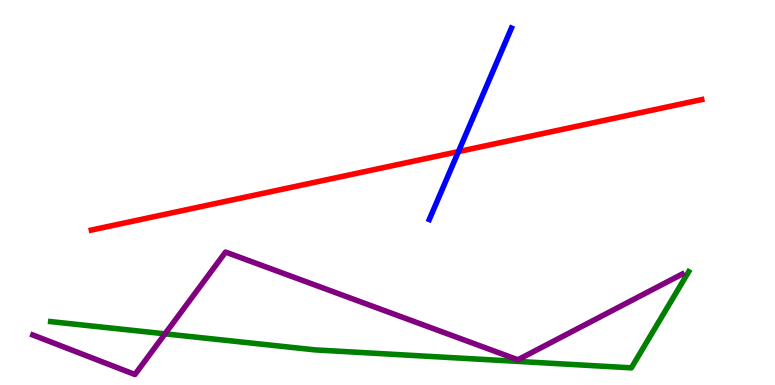[{'lines': ['blue', 'red'], 'intersections': [{'x': 5.92, 'y': 6.06}]}, {'lines': ['green', 'red'], 'intersections': []}, {'lines': ['purple', 'red'], 'intersections': []}, {'lines': ['blue', 'green'], 'intersections': []}, {'lines': ['blue', 'purple'], 'intersections': []}, {'lines': ['green', 'purple'], 'intersections': [{'x': 2.13, 'y': 1.33}]}]